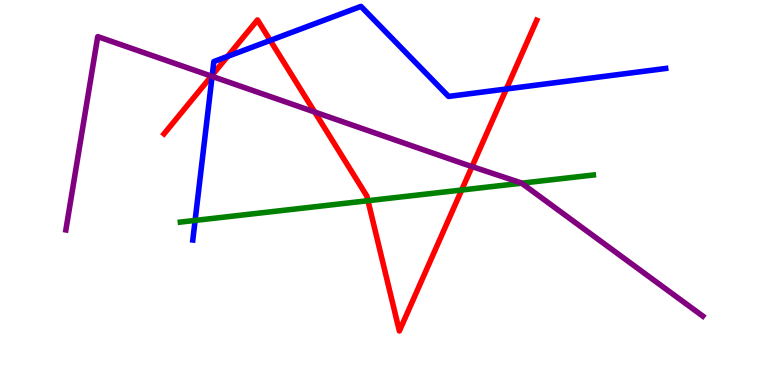[{'lines': ['blue', 'red'], 'intersections': [{'x': 2.74, 'y': 8.05}, {'x': 2.94, 'y': 8.53}, {'x': 3.49, 'y': 8.95}, {'x': 6.53, 'y': 7.69}]}, {'lines': ['green', 'red'], 'intersections': [{'x': 4.75, 'y': 4.79}, {'x': 5.96, 'y': 5.06}]}, {'lines': ['purple', 'red'], 'intersections': [{'x': 2.73, 'y': 8.02}, {'x': 4.06, 'y': 7.09}, {'x': 6.09, 'y': 5.67}]}, {'lines': ['blue', 'green'], 'intersections': [{'x': 2.52, 'y': 4.27}]}, {'lines': ['blue', 'purple'], 'intersections': [{'x': 2.74, 'y': 8.02}]}, {'lines': ['green', 'purple'], 'intersections': [{'x': 6.73, 'y': 5.24}]}]